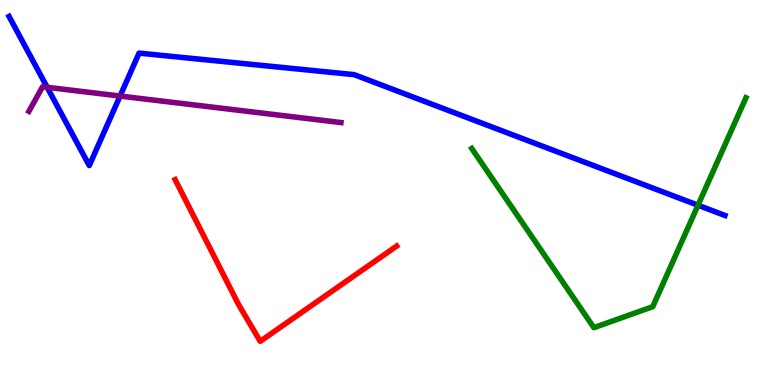[{'lines': ['blue', 'red'], 'intersections': []}, {'lines': ['green', 'red'], 'intersections': []}, {'lines': ['purple', 'red'], 'intersections': []}, {'lines': ['blue', 'green'], 'intersections': [{'x': 9.01, 'y': 4.67}]}, {'lines': ['blue', 'purple'], 'intersections': [{'x': 0.609, 'y': 7.73}, {'x': 1.55, 'y': 7.51}]}, {'lines': ['green', 'purple'], 'intersections': []}]